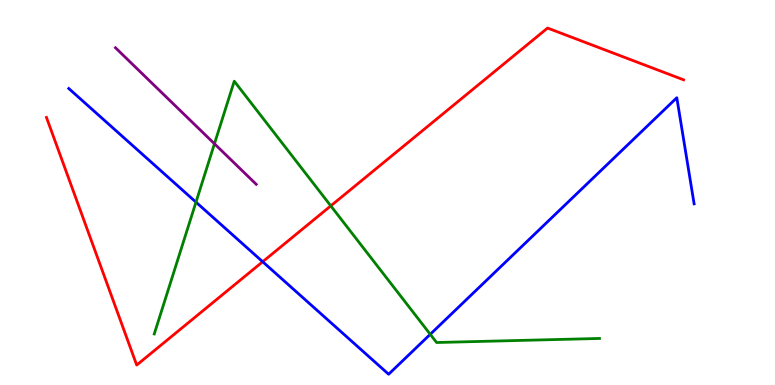[{'lines': ['blue', 'red'], 'intersections': [{'x': 3.39, 'y': 3.2}]}, {'lines': ['green', 'red'], 'intersections': [{'x': 4.27, 'y': 4.65}]}, {'lines': ['purple', 'red'], 'intersections': []}, {'lines': ['blue', 'green'], 'intersections': [{'x': 2.53, 'y': 4.75}, {'x': 5.55, 'y': 1.32}]}, {'lines': ['blue', 'purple'], 'intersections': []}, {'lines': ['green', 'purple'], 'intersections': [{'x': 2.77, 'y': 6.27}]}]